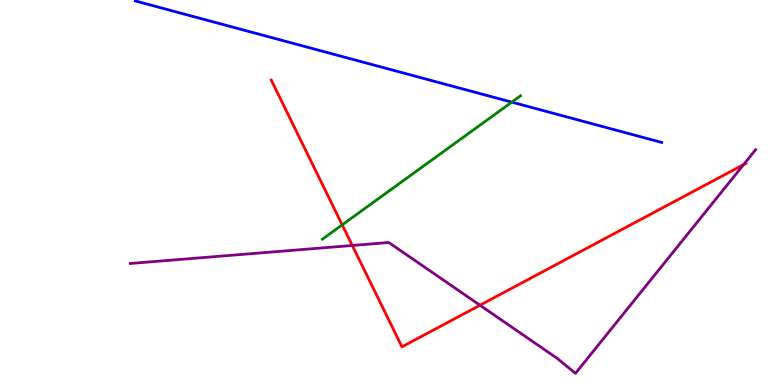[{'lines': ['blue', 'red'], 'intersections': []}, {'lines': ['green', 'red'], 'intersections': [{'x': 4.42, 'y': 4.16}]}, {'lines': ['purple', 'red'], 'intersections': [{'x': 4.55, 'y': 3.62}, {'x': 6.19, 'y': 2.07}, {'x': 9.6, 'y': 5.73}]}, {'lines': ['blue', 'green'], 'intersections': [{'x': 6.6, 'y': 7.35}]}, {'lines': ['blue', 'purple'], 'intersections': []}, {'lines': ['green', 'purple'], 'intersections': []}]